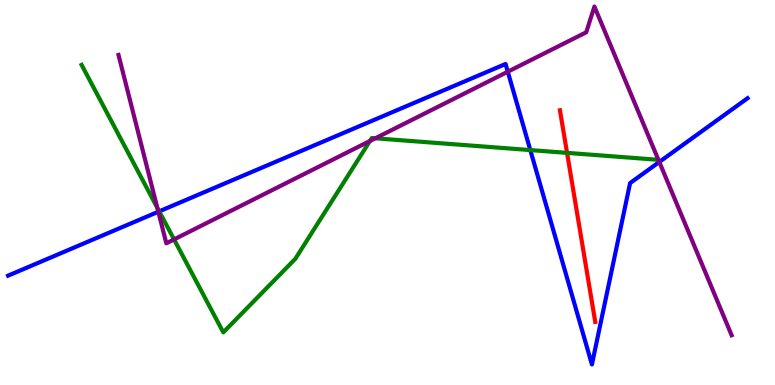[{'lines': ['blue', 'red'], 'intersections': []}, {'lines': ['green', 'red'], 'intersections': [{'x': 7.32, 'y': 6.03}]}, {'lines': ['purple', 'red'], 'intersections': []}, {'lines': ['blue', 'green'], 'intersections': [{'x': 2.05, 'y': 4.51}, {'x': 6.84, 'y': 6.1}]}, {'lines': ['blue', 'purple'], 'intersections': [{'x': 2.04, 'y': 4.5}, {'x': 6.55, 'y': 8.14}, {'x': 8.51, 'y': 5.79}]}, {'lines': ['green', 'purple'], 'intersections': [{'x': 2.03, 'y': 4.6}, {'x': 2.25, 'y': 3.78}, {'x': 4.77, 'y': 6.34}, {'x': 4.84, 'y': 6.41}]}]